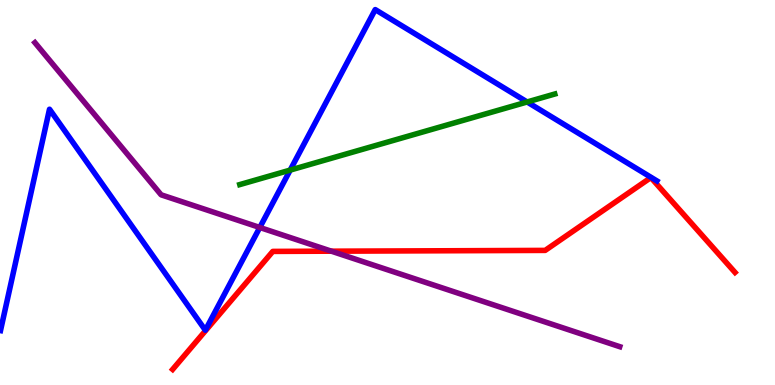[{'lines': ['blue', 'red'], 'intersections': []}, {'lines': ['green', 'red'], 'intersections': []}, {'lines': ['purple', 'red'], 'intersections': [{'x': 4.28, 'y': 3.48}]}, {'lines': ['blue', 'green'], 'intersections': [{'x': 3.74, 'y': 5.58}, {'x': 6.8, 'y': 7.35}]}, {'lines': ['blue', 'purple'], 'intersections': [{'x': 3.35, 'y': 4.09}]}, {'lines': ['green', 'purple'], 'intersections': []}]